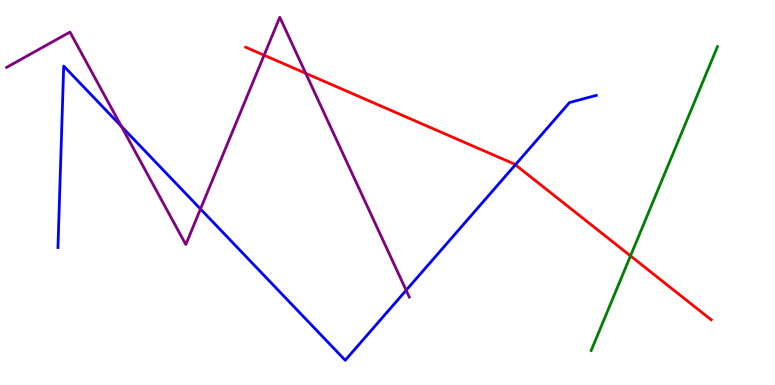[{'lines': ['blue', 'red'], 'intersections': [{'x': 6.65, 'y': 5.72}]}, {'lines': ['green', 'red'], 'intersections': [{'x': 8.14, 'y': 3.35}]}, {'lines': ['purple', 'red'], 'intersections': [{'x': 3.41, 'y': 8.57}, {'x': 3.95, 'y': 8.1}]}, {'lines': ['blue', 'green'], 'intersections': []}, {'lines': ['blue', 'purple'], 'intersections': [{'x': 1.57, 'y': 6.72}, {'x': 2.59, 'y': 4.57}, {'x': 5.24, 'y': 2.46}]}, {'lines': ['green', 'purple'], 'intersections': []}]